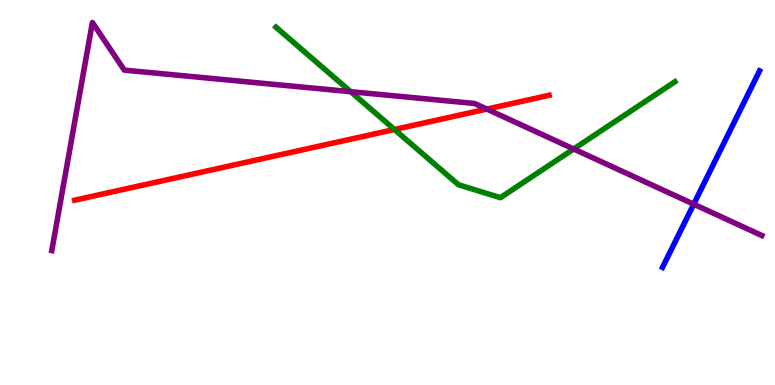[{'lines': ['blue', 'red'], 'intersections': []}, {'lines': ['green', 'red'], 'intersections': [{'x': 5.09, 'y': 6.64}]}, {'lines': ['purple', 'red'], 'intersections': [{'x': 6.28, 'y': 7.17}]}, {'lines': ['blue', 'green'], 'intersections': []}, {'lines': ['blue', 'purple'], 'intersections': [{'x': 8.95, 'y': 4.7}]}, {'lines': ['green', 'purple'], 'intersections': [{'x': 4.52, 'y': 7.62}, {'x': 7.4, 'y': 6.13}]}]